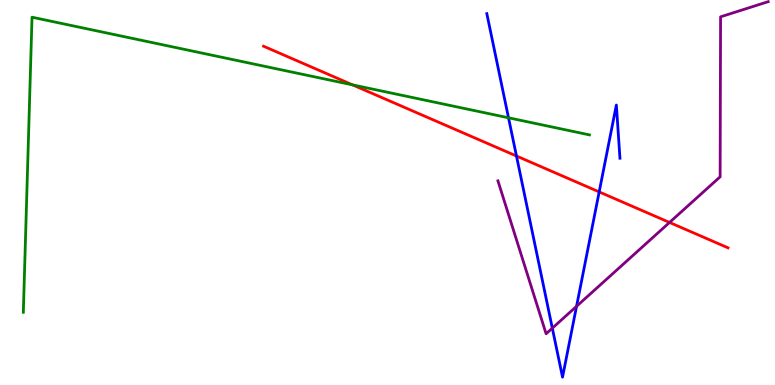[{'lines': ['blue', 'red'], 'intersections': [{'x': 6.66, 'y': 5.95}, {'x': 7.73, 'y': 5.02}]}, {'lines': ['green', 'red'], 'intersections': [{'x': 4.55, 'y': 7.8}]}, {'lines': ['purple', 'red'], 'intersections': [{'x': 8.64, 'y': 4.22}]}, {'lines': ['blue', 'green'], 'intersections': [{'x': 6.56, 'y': 6.94}]}, {'lines': ['blue', 'purple'], 'intersections': [{'x': 7.13, 'y': 1.48}, {'x': 7.44, 'y': 2.04}]}, {'lines': ['green', 'purple'], 'intersections': []}]